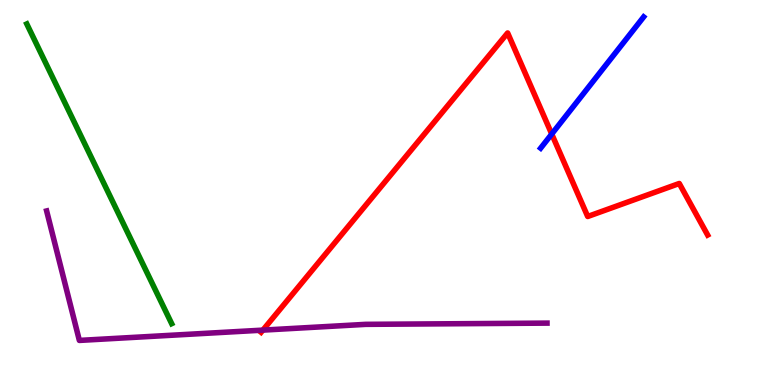[{'lines': ['blue', 'red'], 'intersections': [{'x': 7.12, 'y': 6.52}]}, {'lines': ['green', 'red'], 'intersections': []}, {'lines': ['purple', 'red'], 'intersections': [{'x': 3.39, 'y': 1.43}]}, {'lines': ['blue', 'green'], 'intersections': []}, {'lines': ['blue', 'purple'], 'intersections': []}, {'lines': ['green', 'purple'], 'intersections': []}]